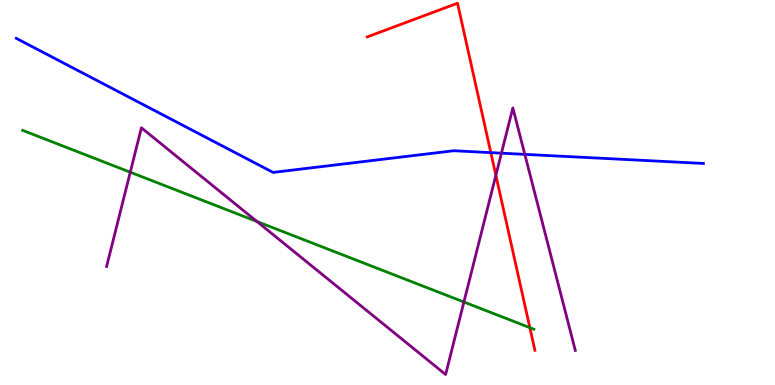[{'lines': ['blue', 'red'], 'intersections': [{'x': 6.33, 'y': 6.04}]}, {'lines': ['green', 'red'], 'intersections': [{'x': 6.84, 'y': 1.49}]}, {'lines': ['purple', 'red'], 'intersections': [{'x': 6.4, 'y': 5.45}]}, {'lines': ['blue', 'green'], 'intersections': []}, {'lines': ['blue', 'purple'], 'intersections': [{'x': 6.47, 'y': 6.02}, {'x': 6.77, 'y': 5.99}]}, {'lines': ['green', 'purple'], 'intersections': [{'x': 1.68, 'y': 5.53}, {'x': 3.31, 'y': 4.25}, {'x': 5.99, 'y': 2.16}]}]